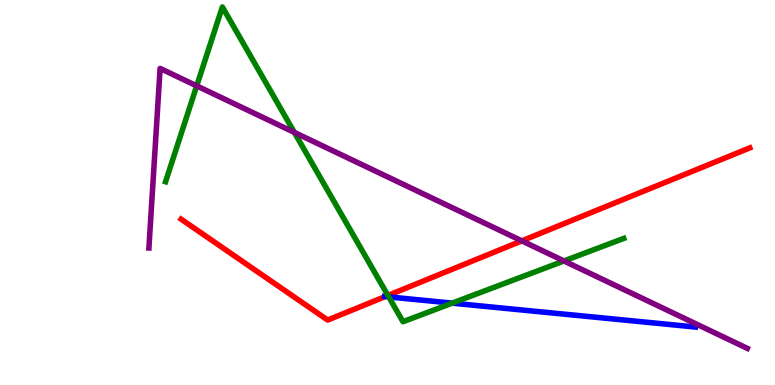[{'lines': ['blue', 'red'], 'intersections': [{'x': 4.97, 'y': 2.3}]}, {'lines': ['green', 'red'], 'intersections': [{'x': 5.01, 'y': 2.33}]}, {'lines': ['purple', 'red'], 'intersections': [{'x': 6.73, 'y': 3.74}]}, {'lines': ['blue', 'green'], 'intersections': [{'x': 5.02, 'y': 2.29}, {'x': 5.83, 'y': 2.13}]}, {'lines': ['blue', 'purple'], 'intersections': []}, {'lines': ['green', 'purple'], 'intersections': [{'x': 2.54, 'y': 7.77}, {'x': 3.8, 'y': 6.56}, {'x': 7.28, 'y': 3.22}]}]